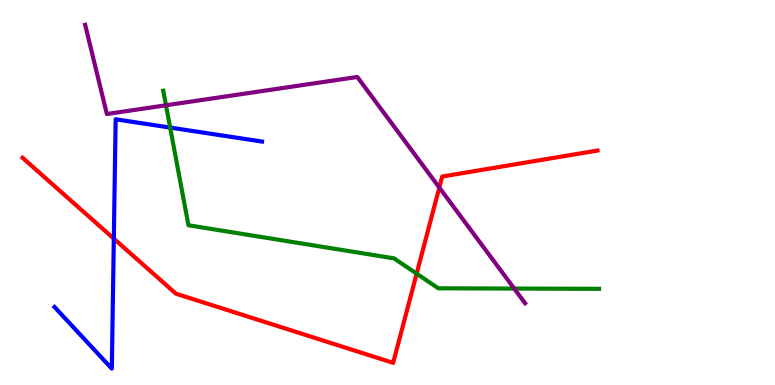[{'lines': ['blue', 'red'], 'intersections': [{'x': 1.47, 'y': 3.8}]}, {'lines': ['green', 'red'], 'intersections': [{'x': 5.38, 'y': 2.89}]}, {'lines': ['purple', 'red'], 'intersections': [{'x': 5.67, 'y': 5.13}]}, {'lines': ['blue', 'green'], 'intersections': [{'x': 2.2, 'y': 6.69}]}, {'lines': ['blue', 'purple'], 'intersections': []}, {'lines': ['green', 'purple'], 'intersections': [{'x': 2.14, 'y': 7.27}, {'x': 6.63, 'y': 2.51}]}]